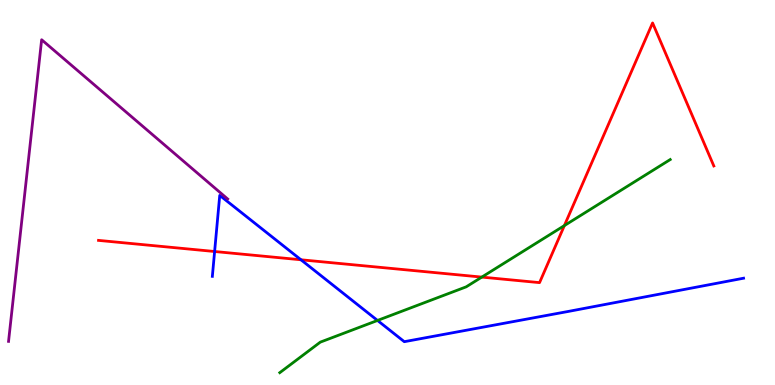[{'lines': ['blue', 'red'], 'intersections': [{'x': 2.77, 'y': 3.47}, {'x': 3.88, 'y': 3.25}]}, {'lines': ['green', 'red'], 'intersections': [{'x': 6.22, 'y': 2.8}, {'x': 7.28, 'y': 4.14}]}, {'lines': ['purple', 'red'], 'intersections': []}, {'lines': ['blue', 'green'], 'intersections': [{'x': 4.87, 'y': 1.68}]}, {'lines': ['blue', 'purple'], 'intersections': []}, {'lines': ['green', 'purple'], 'intersections': []}]